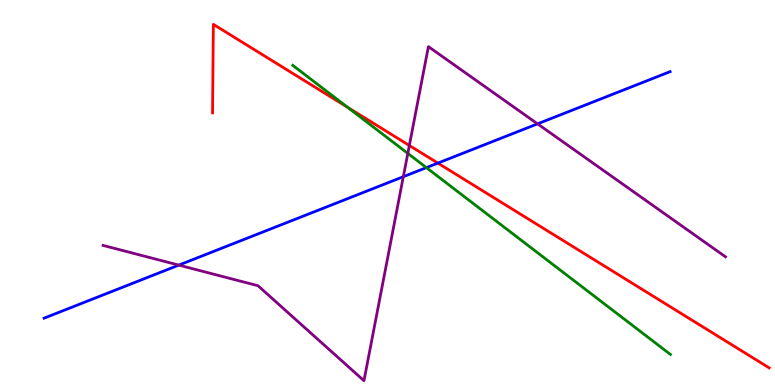[{'lines': ['blue', 'red'], 'intersections': [{'x': 5.65, 'y': 5.76}]}, {'lines': ['green', 'red'], 'intersections': [{'x': 4.48, 'y': 7.21}]}, {'lines': ['purple', 'red'], 'intersections': [{'x': 5.28, 'y': 6.22}]}, {'lines': ['blue', 'green'], 'intersections': [{'x': 5.5, 'y': 5.65}]}, {'lines': ['blue', 'purple'], 'intersections': [{'x': 2.31, 'y': 3.11}, {'x': 5.2, 'y': 5.41}, {'x': 6.94, 'y': 6.78}]}, {'lines': ['green', 'purple'], 'intersections': [{'x': 5.26, 'y': 6.02}]}]